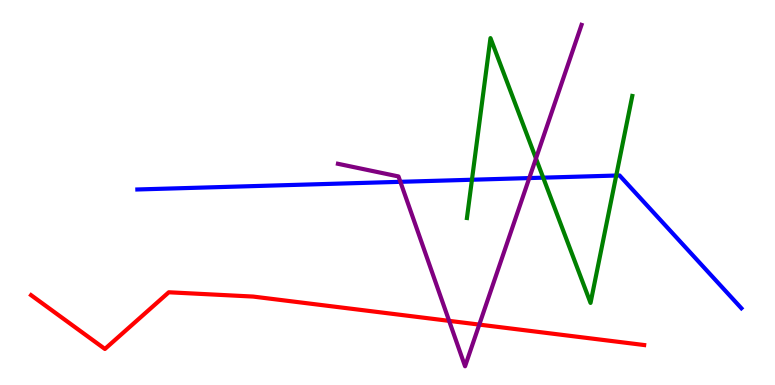[{'lines': ['blue', 'red'], 'intersections': []}, {'lines': ['green', 'red'], 'intersections': []}, {'lines': ['purple', 'red'], 'intersections': [{'x': 5.8, 'y': 1.67}, {'x': 6.18, 'y': 1.57}]}, {'lines': ['blue', 'green'], 'intersections': [{'x': 6.09, 'y': 5.33}, {'x': 7.01, 'y': 5.39}, {'x': 7.95, 'y': 5.44}]}, {'lines': ['blue', 'purple'], 'intersections': [{'x': 5.17, 'y': 5.28}, {'x': 6.83, 'y': 5.37}]}, {'lines': ['green', 'purple'], 'intersections': [{'x': 6.92, 'y': 5.88}]}]